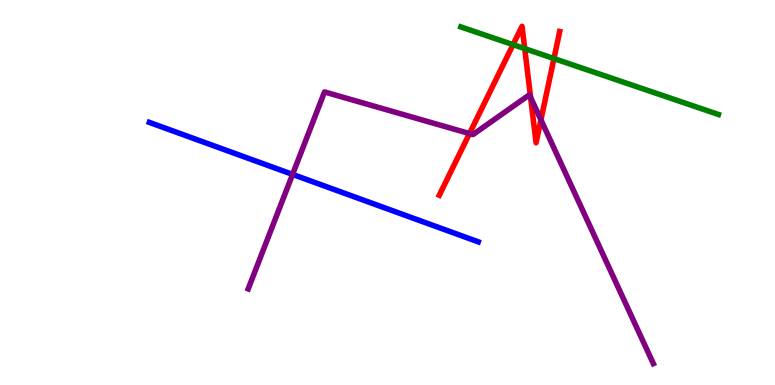[{'lines': ['blue', 'red'], 'intersections': []}, {'lines': ['green', 'red'], 'intersections': [{'x': 6.62, 'y': 8.84}, {'x': 6.77, 'y': 8.74}, {'x': 7.15, 'y': 8.48}]}, {'lines': ['purple', 'red'], 'intersections': [{'x': 6.06, 'y': 6.53}, {'x': 6.85, 'y': 7.47}, {'x': 6.98, 'y': 6.89}]}, {'lines': ['blue', 'green'], 'intersections': []}, {'lines': ['blue', 'purple'], 'intersections': [{'x': 3.78, 'y': 5.47}]}, {'lines': ['green', 'purple'], 'intersections': []}]